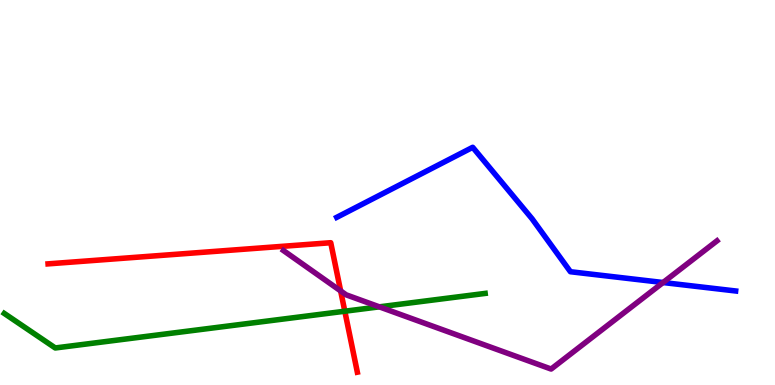[{'lines': ['blue', 'red'], 'intersections': []}, {'lines': ['green', 'red'], 'intersections': [{'x': 4.45, 'y': 1.92}]}, {'lines': ['purple', 'red'], 'intersections': [{'x': 4.4, 'y': 2.44}]}, {'lines': ['blue', 'green'], 'intersections': []}, {'lines': ['blue', 'purple'], 'intersections': [{'x': 8.56, 'y': 2.66}]}, {'lines': ['green', 'purple'], 'intersections': [{'x': 4.89, 'y': 2.03}]}]